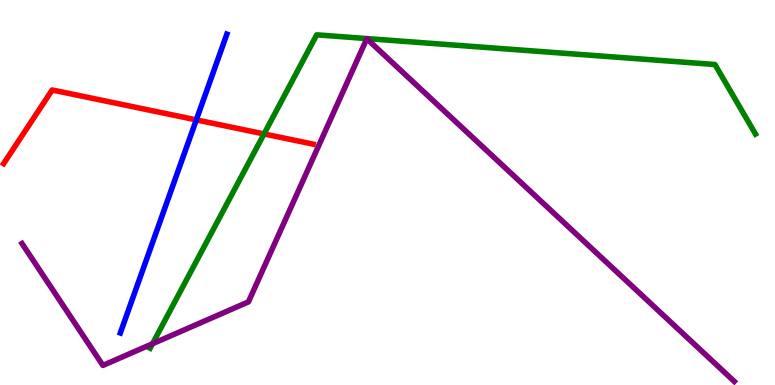[{'lines': ['blue', 'red'], 'intersections': [{'x': 2.53, 'y': 6.89}]}, {'lines': ['green', 'red'], 'intersections': [{'x': 3.41, 'y': 6.52}]}, {'lines': ['purple', 'red'], 'intersections': []}, {'lines': ['blue', 'green'], 'intersections': []}, {'lines': ['blue', 'purple'], 'intersections': []}, {'lines': ['green', 'purple'], 'intersections': [{'x': 1.97, 'y': 1.07}]}]